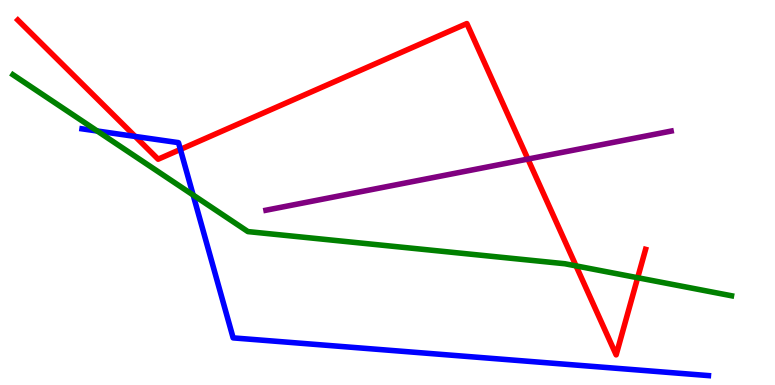[{'lines': ['blue', 'red'], 'intersections': [{'x': 1.74, 'y': 6.46}, {'x': 2.33, 'y': 6.12}]}, {'lines': ['green', 'red'], 'intersections': [{'x': 7.43, 'y': 3.09}, {'x': 8.23, 'y': 2.79}]}, {'lines': ['purple', 'red'], 'intersections': [{'x': 6.81, 'y': 5.87}]}, {'lines': ['blue', 'green'], 'intersections': [{'x': 1.25, 'y': 6.6}, {'x': 2.49, 'y': 4.93}]}, {'lines': ['blue', 'purple'], 'intersections': []}, {'lines': ['green', 'purple'], 'intersections': []}]